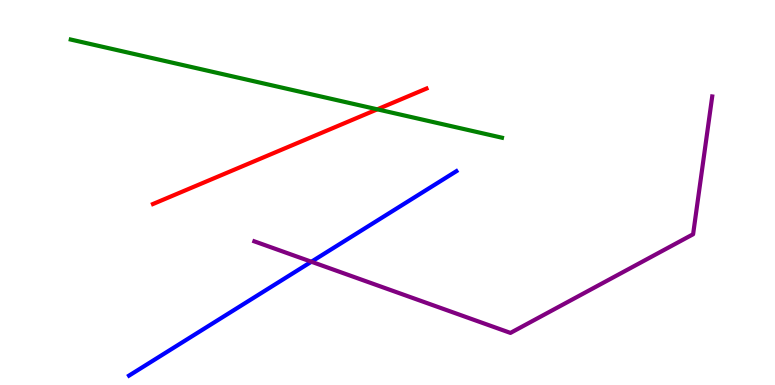[{'lines': ['blue', 'red'], 'intersections': []}, {'lines': ['green', 'red'], 'intersections': [{'x': 4.87, 'y': 7.16}]}, {'lines': ['purple', 'red'], 'intersections': []}, {'lines': ['blue', 'green'], 'intersections': []}, {'lines': ['blue', 'purple'], 'intersections': [{'x': 4.02, 'y': 3.2}]}, {'lines': ['green', 'purple'], 'intersections': []}]